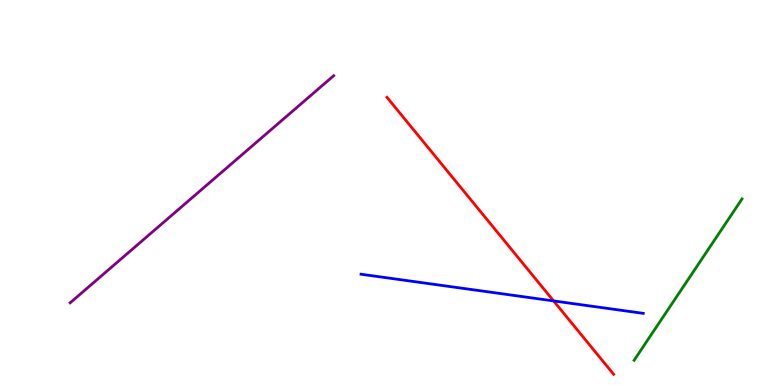[{'lines': ['blue', 'red'], 'intersections': [{'x': 7.14, 'y': 2.18}]}, {'lines': ['green', 'red'], 'intersections': []}, {'lines': ['purple', 'red'], 'intersections': []}, {'lines': ['blue', 'green'], 'intersections': []}, {'lines': ['blue', 'purple'], 'intersections': []}, {'lines': ['green', 'purple'], 'intersections': []}]